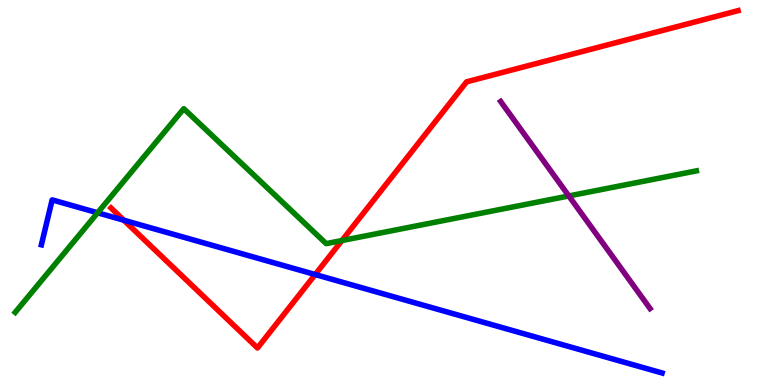[{'lines': ['blue', 'red'], 'intersections': [{'x': 1.6, 'y': 4.28}, {'x': 4.07, 'y': 2.87}]}, {'lines': ['green', 'red'], 'intersections': [{'x': 4.41, 'y': 3.75}]}, {'lines': ['purple', 'red'], 'intersections': []}, {'lines': ['blue', 'green'], 'intersections': [{'x': 1.26, 'y': 4.47}]}, {'lines': ['blue', 'purple'], 'intersections': []}, {'lines': ['green', 'purple'], 'intersections': [{'x': 7.34, 'y': 4.91}]}]